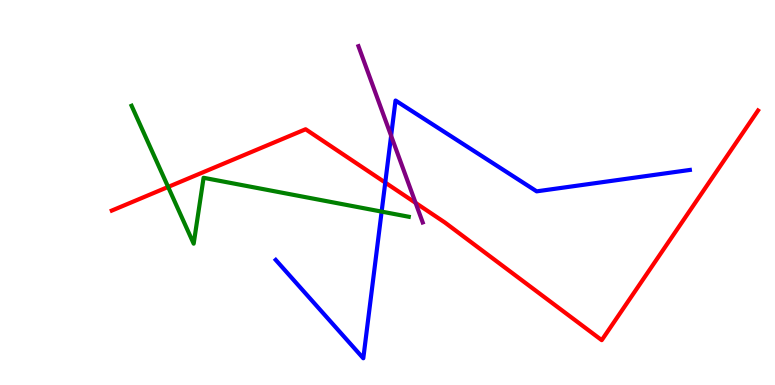[{'lines': ['blue', 'red'], 'intersections': [{'x': 4.97, 'y': 5.26}]}, {'lines': ['green', 'red'], 'intersections': [{'x': 2.17, 'y': 5.14}]}, {'lines': ['purple', 'red'], 'intersections': [{'x': 5.36, 'y': 4.73}]}, {'lines': ['blue', 'green'], 'intersections': [{'x': 4.92, 'y': 4.5}]}, {'lines': ['blue', 'purple'], 'intersections': [{'x': 5.05, 'y': 6.47}]}, {'lines': ['green', 'purple'], 'intersections': []}]